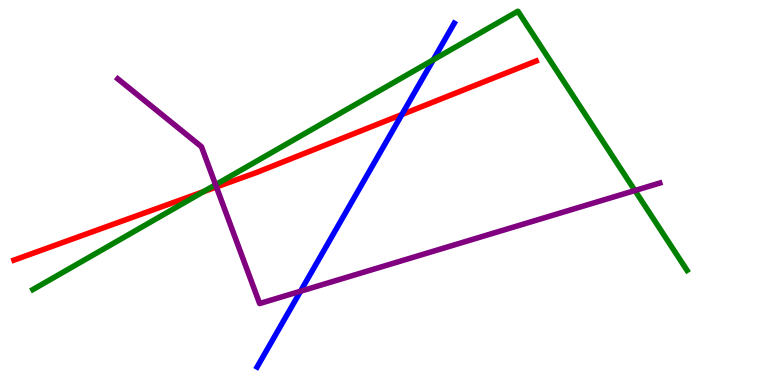[{'lines': ['blue', 'red'], 'intersections': [{'x': 5.19, 'y': 7.02}]}, {'lines': ['green', 'red'], 'intersections': [{'x': 2.63, 'y': 5.02}]}, {'lines': ['purple', 'red'], 'intersections': [{'x': 2.79, 'y': 5.14}]}, {'lines': ['blue', 'green'], 'intersections': [{'x': 5.59, 'y': 8.45}]}, {'lines': ['blue', 'purple'], 'intersections': [{'x': 3.88, 'y': 2.44}]}, {'lines': ['green', 'purple'], 'intersections': [{'x': 2.78, 'y': 5.2}, {'x': 8.19, 'y': 5.05}]}]